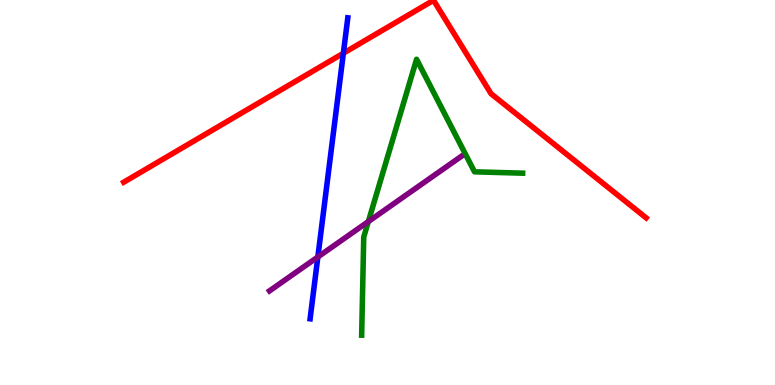[{'lines': ['blue', 'red'], 'intersections': [{'x': 4.43, 'y': 8.62}]}, {'lines': ['green', 'red'], 'intersections': []}, {'lines': ['purple', 'red'], 'intersections': []}, {'lines': ['blue', 'green'], 'intersections': []}, {'lines': ['blue', 'purple'], 'intersections': [{'x': 4.1, 'y': 3.33}]}, {'lines': ['green', 'purple'], 'intersections': [{'x': 4.75, 'y': 4.25}]}]